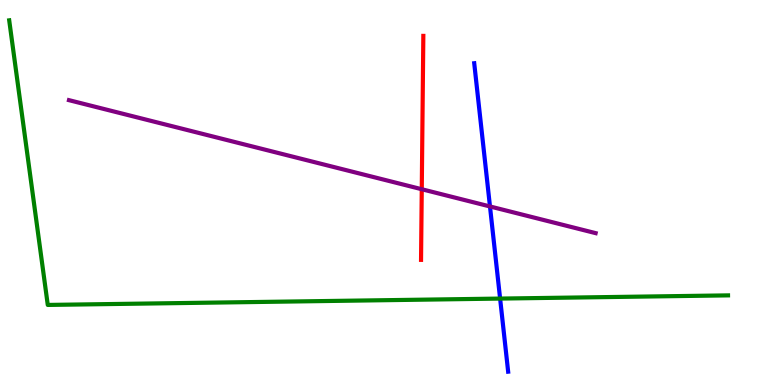[{'lines': ['blue', 'red'], 'intersections': []}, {'lines': ['green', 'red'], 'intersections': []}, {'lines': ['purple', 'red'], 'intersections': [{'x': 5.44, 'y': 5.08}]}, {'lines': ['blue', 'green'], 'intersections': [{'x': 6.45, 'y': 2.24}]}, {'lines': ['blue', 'purple'], 'intersections': [{'x': 6.32, 'y': 4.64}]}, {'lines': ['green', 'purple'], 'intersections': []}]